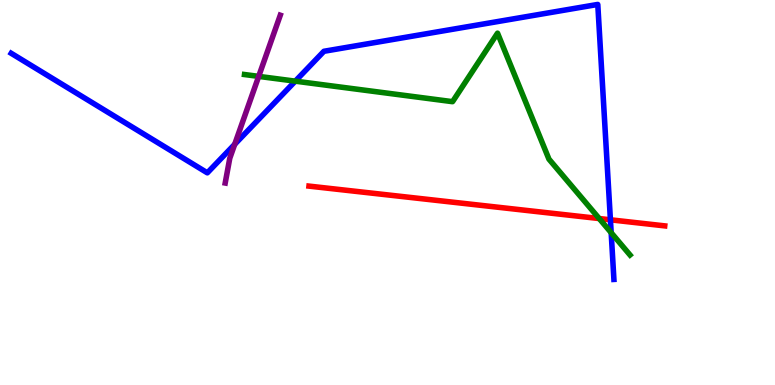[{'lines': ['blue', 'red'], 'intersections': [{'x': 7.88, 'y': 4.29}]}, {'lines': ['green', 'red'], 'intersections': [{'x': 7.73, 'y': 4.32}]}, {'lines': ['purple', 'red'], 'intersections': []}, {'lines': ['blue', 'green'], 'intersections': [{'x': 3.81, 'y': 7.89}, {'x': 7.89, 'y': 3.96}]}, {'lines': ['blue', 'purple'], 'intersections': [{'x': 3.03, 'y': 6.25}]}, {'lines': ['green', 'purple'], 'intersections': [{'x': 3.34, 'y': 8.02}]}]